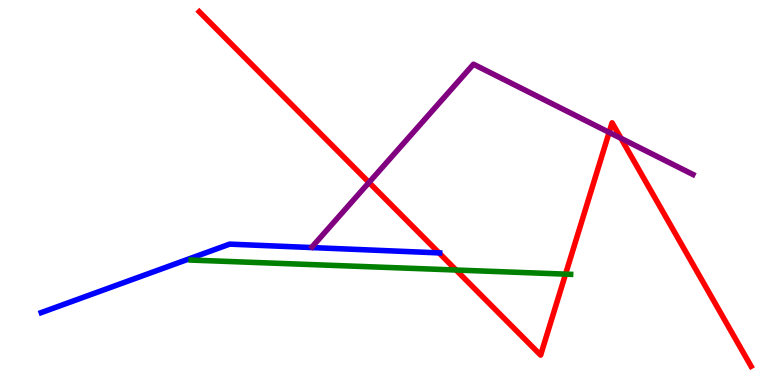[{'lines': ['blue', 'red'], 'intersections': [{'x': 5.66, 'y': 3.43}]}, {'lines': ['green', 'red'], 'intersections': [{'x': 5.88, 'y': 2.99}, {'x': 7.3, 'y': 2.88}]}, {'lines': ['purple', 'red'], 'intersections': [{'x': 4.76, 'y': 5.26}, {'x': 7.86, 'y': 6.56}, {'x': 8.01, 'y': 6.41}]}, {'lines': ['blue', 'green'], 'intersections': []}, {'lines': ['blue', 'purple'], 'intersections': []}, {'lines': ['green', 'purple'], 'intersections': []}]